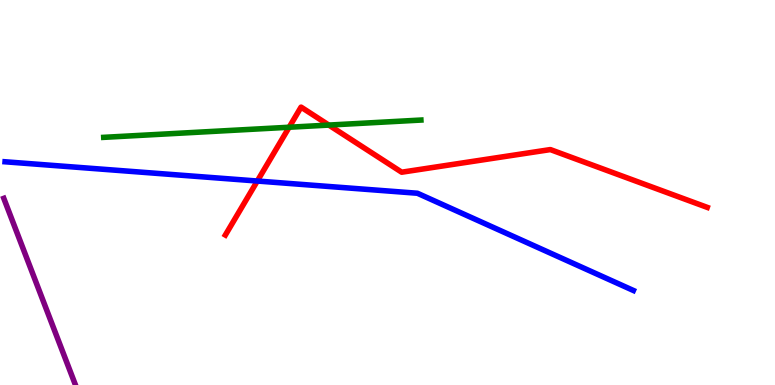[{'lines': ['blue', 'red'], 'intersections': [{'x': 3.32, 'y': 5.3}]}, {'lines': ['green', 'red'], 'intersections': [{'x': 3.73, 'y': 6.7}, {'x': 4.24, 'y': 6.75}]}, {'lines': ['purple', 'red'], 'intersections': []}, {'lines': ['blue', 'green'], 'intersections': []}, {'lines': ['blue', 'purple'], 'intersections': []}, {'lines': ['green', 'purple'], 'intersections': []}]